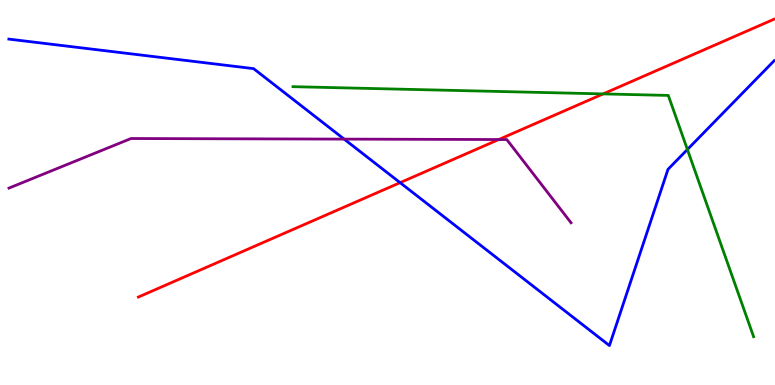[{'lines': ['blue', 'red'], 'intersections': [{'x': 5.16, 'y': 5.26}]}, {'lines': ['green', 'red'], 'intersections': [{'x': 7.78, 'y': 7.56}]}, {'lines': ['purple', 'red'], 'intersections': [{'x': 6.44, 'y': 6.38}]}, {'lines': ['blue', 'green'], 'intersections': [{'x': 8.87, 'y': 6.12}]}, {'lines': ['blue', 'purple'], 'intersections': [{'x': 4.44, 'y': 6.39}]}, {'lines': ['green', 'purple'], 'intersections': []}]